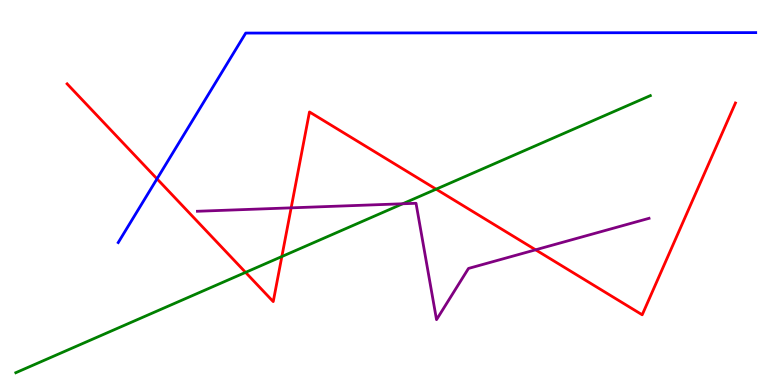[{'lines': ['blue', 'red'], 'intersections': [{'x': 2.03, 'y': 5.35}]}, {'lines': ['green', 'red'], 'intersections': [{'x': 3.17, 'y': 2.93}, {'x': 3.64, 'y': 3.34}, {'x': 5.63, 'y': 5.09}]}, {'lines': ['purple', 'red'], 'intersections': [{'x': 3.76, 'y': 4.6}, {'x': 6.91, 'y': 3.51}]}, {'lines': ['blue', 'green'], 'intersections': []}, {'lines': ['blue', 'purple'], 'intersections': []}, {'lines': ['green', 'purple'], 'intersections': [{'x': 5.2, 'y': 4.71}]}]